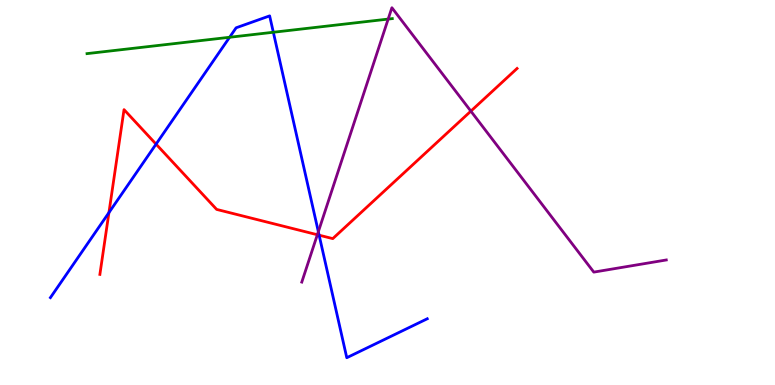[{'lines': ['blue', 'red'], 'intersections': [{'x': 1.41, 'y': 4.48}, {'x': 2.01, 'y': 6.26}, {'x': 4.12, 'y': 3.89}]}, {'lines': ['green', 'red'], 'intersections': []}, {'lines': ['purple', 'red'], 'intersections': [{'x': 4.09, 'y': 3.9}, {'x': 6.08, 'y': 7.11}]}, {'lines': ['blue', 'green'], 'intersections': [{'x': 2.96, 'y': 9.03}, {'x': 3.53, 'y': 9.16}]}, {'lines': ['blue', 'purple'], 'intersections': [{'x': 4.11, 'y': 3.98}]}, {'lines': ['green', 'purple'], 'intersections': [{'x': 5.01, 'y': 9.5}]}]